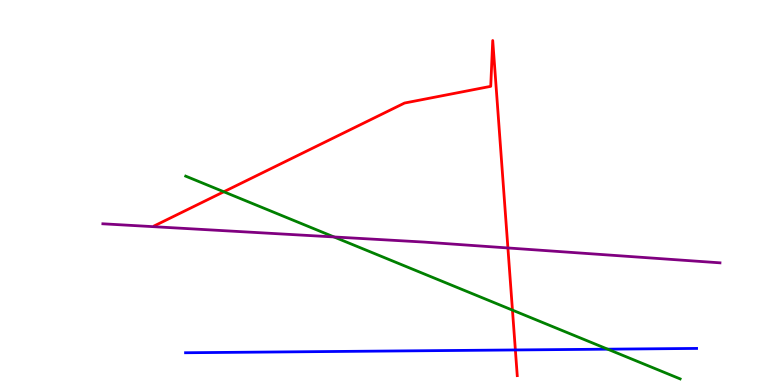[{'lines': ['blue', 'red'], 'intersections': [{'x': 6.65, 'y': 0.91}]}, {'lines': ['green', 'red'], 'intersections': [{'x': 2.89, 'y': 5.02}, {'x': 6.61, 'y': 1.94}]}, {'lines': ['purple', 'red'], 'intersections': [{'x': 6.55, 'y': 3.56}]}, {'lines': ['blue', 'green'], 'intersections': [{'x': 7.84, 'y': 0.93}]}, {'lines': ['blue', 'purple'], 'intersections': []}, {'lines': ['green', 'purple'], 'intersections': [{'x': 4.31, 'y': 3.85}]}]